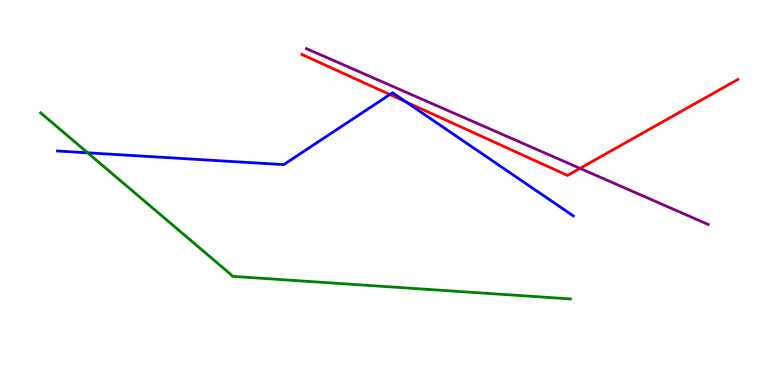[{'lines': ['blue', 'red'], 'intersections': [{'x': 5.03, 'y': 7.54}, {'x': 5.24, 'y': 7.35}]}, {'lines': ['green', 'red'], 'intersections': []}, {'lines': ['purple', 'red'], 'intersections': [{'x': 7.48, 'y': 5.63}]}, {'lines': ['blue', 'green'], 'intersections': [{'x': 1.13, 'y': 6.03}]}, {'lines': ['blue', 'purple'], 'intersections': []}, {'lines': ['green', 'purple'], 'intersections': []}]